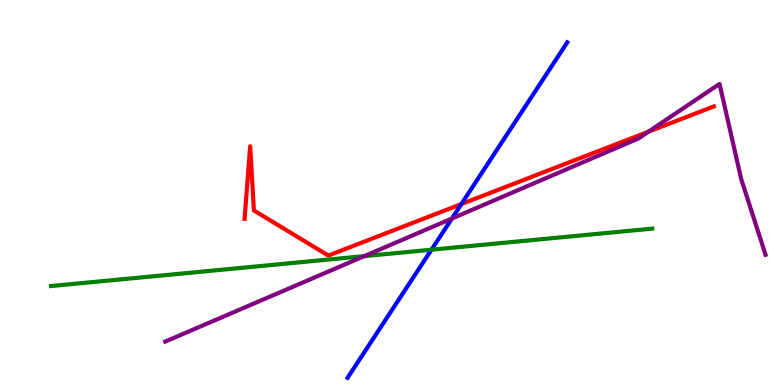[{'lines': ['blue', 'red'], 'intersections': [{'x': 5.95, 'y': 4.7}]}, {'lines': ['green', 'red'], 'intersections': []}, {'lines': ['purple', 'red'], 'intersections': [{'x': 8.37, 'y': 6.58}]}, {'lines': ['blue', 'green'], 'intersections': [{'x': 5.57, 'y': 3.51}]}, {'lines': ['blue', 'purple'], 'intersections': [{'x': 5.83, 'y': 4.32}]}, {'lines': ['green', 'purple'], 'intersections': [{'x': 4.7, 'y': 3.35}]}]